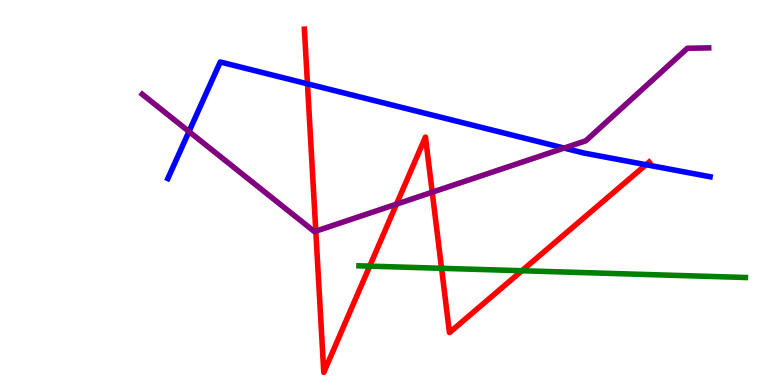[{'lines': ['blue', 'red'], 'intersections': [{'x': 3.97, 'y': 7.82}, {'x': 8.34, 'y': 5.72}]}, {'lines': ['green', 'red'], 'intersections': [{'x': 4.77, 'y': 3.09}, {'x': 5.7, 'y': 3.03}, {'x': 6.73, 'y': 2.97}]}, {'lines': ['purple', 'red'], 'intersections': [{'x': 4.07, 'y': 4.0}, {'x': 5.12, 'y': 4.7}, {'x': 5.58, 'y': 5.01}]}, {'lines': ['blue', 'green'], 'intersections': []}, {'lines': ['blue', 'purple'], 'intersections': [{'x': 2.44, 'y': 6.58}, {'x': 7.28, 'y': 6.15}]}, {'lines': ['green', 'purple'], 'intersections': []}]